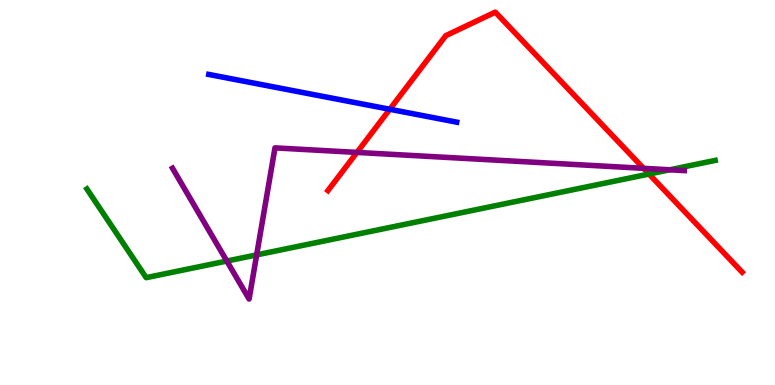[{'lines': ['blue', 'red'], 'intersections': [{'x': 5.03, 'y': 7.16}]}, {'lines': ['green', 'red'], 'intersections': [{'x': 8.37, 'y': 5.48}]}, {'lines': ['purple', 'red'], 'intersections': [{'x': 4.61, 'y': 6.04}, {'x': 8.3, 'y': 5.63}]}, {'lines': ['blue', 'green'], 'intersections': []}, {'lines': ['blue', 'purple'], 'intersections': []}, {'lines': ['green', 'purple'], 'intersections': [{'x': 2.93, 'y': 3.22}, {'x': 3.31, 'y': 3.38}, {'x': 8.64, 'y': 5.59}]}]